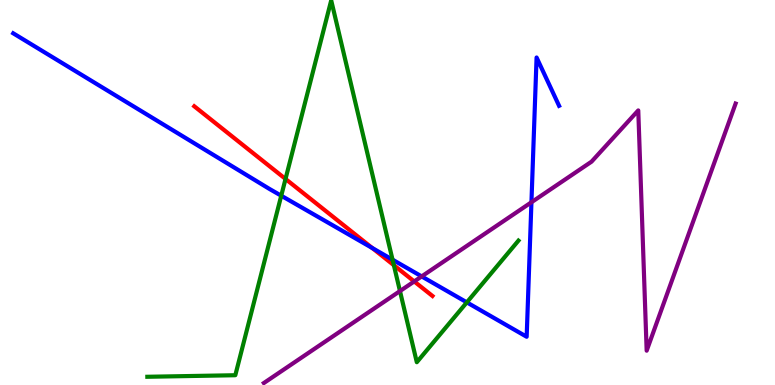[{'lines': ['blue', 'red'], 'intersections': [{'x': 4.8, 'y': 3.56}]}, {'lines': ['green', 'red'], 'intersections': [{'x': 3.68, 'y': 5.35}, {'x': 5.08, 'y': 3.11}]}, {'lines': ['purple', 'red'], 'intersections': [{'x': 5.34, 'y': 2.69}]}, {'lines': ['blue', 'green'], 'intersections': [{'x': 3.63, 'y': 4.92}, {'x': 5.07, 'y': 3.26}, {'x': 6.02, 'y': 2.15}]}, {'lines': ['blue', 'purple'], 'intersections': [{'x': 5.44, 'y': 2.82}, {'x': 6.86, 'y': 4.75}]}, {'lines': ['green', 'purple'], 'intersections': [{'x': 5.16, 'y': 2.44}]}]